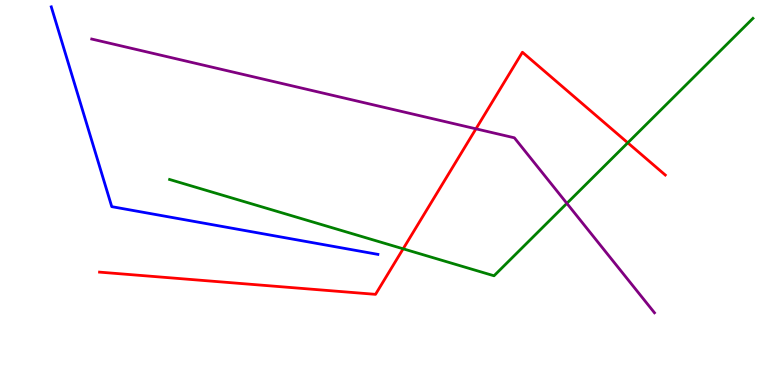[{'lines': ['blue', 'red'], 'intersections': []}, {'lines': ['green', 'red'], 'intersections': [{'x': 5.2, 'y': 3.54}, {'x': 8.1, 'y': 6.29}]}, {'lines': ['purple', 'red'], 'intersections': [{'x': 6.14, 'y': 6.65}]}, {'lines': ['blue', 'green'], 'intersections': []}, {'lines': ['blue', 'purple'], 'intersections': []}, {'lines': ['green', 'purple'], 'intersections': [{'x': 7.31, 'y': 4.72}]}]